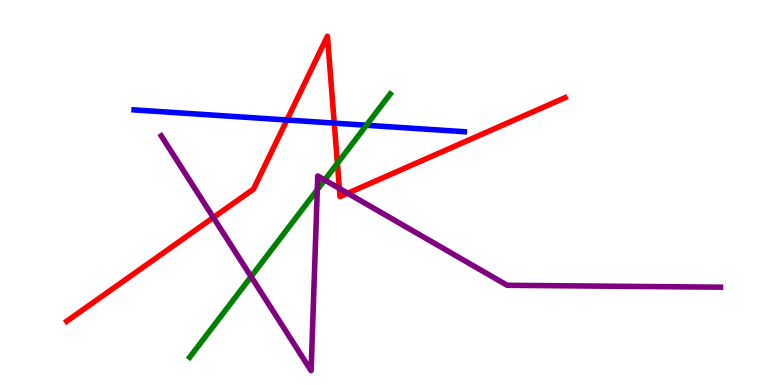[{'lines': ['blue', 'red'], 'intersections': [{'x': 3.7, 'y': 6.88}, {'x': 4.31, 'y': 6.8}]}, {'lines': ['green', 'red'], 'intersections': [{'x': 4.35, 'y': 5.76}]}, {'lines': ['purple', 'red'], 'intersections': [{'x': 2.75, 'y': 4.35}, {'x': 4.38, 'y': 5.11}, {'x': 4.49, 'y': 4.98}]}, {'lines': ['blue', 'green'], 'intersections': [{'x': 4.73, 'y': 6.75}]}, {'lines': ['blue', 'purple'], 'intersections': []}, {'lines': ['green', 'purple'], 'intersections': [{'x': 3.24, 'y': 2.81}, {'x': 4.09, 'y': 5.07}, {'x': 4.19, 'y': 5.32}]}]